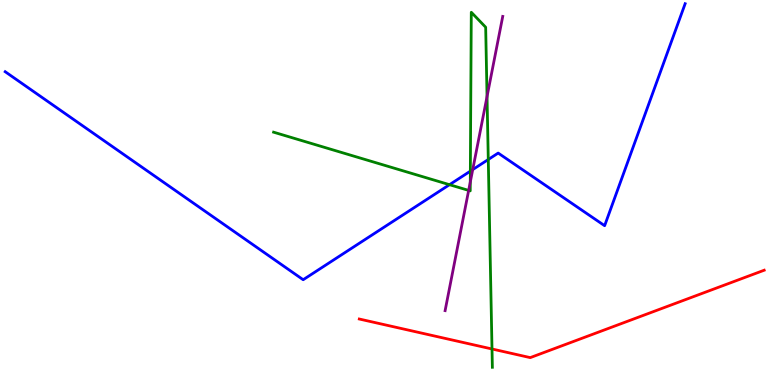[{'lines': ['blue', 'red'], 'intersections': []}, {'lines': ['green', 'red'], 'intersections': [{'x': 6.35, 'y': 0.936}]}, {'lines': ['purple', 'red'], 'intersections': []}, {'lines': ['blue', 'green'], 'intersections': [{'x': 5.8, 'y': 5.2}, {'x': 6.07, 'y': 5.55}, {'x': 6.3, 'y': 5.86}]}, {'lines': ['blue', 'purple'], 'intersections': [{'x': 6.1, 'y': 5.59}]}, {'lines': ['green', 'purple'], 'intersections': [{'x': 6.05, 'y': 5.05}, {'x': 6.07, 'y': 5.27}, {'x': 6.28, 'y': 7.49}]}]